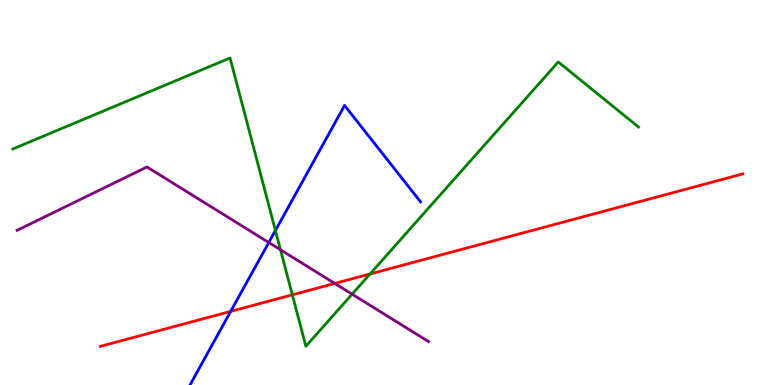[{'lines': ['blue', 'red'], 'intersections': [{'x': 2.98, 'y': 1.91}]}, {'lines': ['green', 'red'], 'intersections': [{'x': 3.77, 'y': 2.34}, {'x': 4.77, 'y': 2.88}]}, {'lines': ['purple', 'red'], 'intersections': [{'x': 4.32, 'y': 2.64}]}, {'lines': ['blue', 'green'], 'intersections': [{'x': 3.55, 'y': 4.01}]}, {'lines': ['blue', 'purple'], 'intersections': [{'x': 3.47, 'y': 3.7}]}, {'lines': ['green', 'purple'], 'intersections': [{'x': 3.62, 'y': 3.51}, {'x': 4.54, 'y': 2.36}]}]